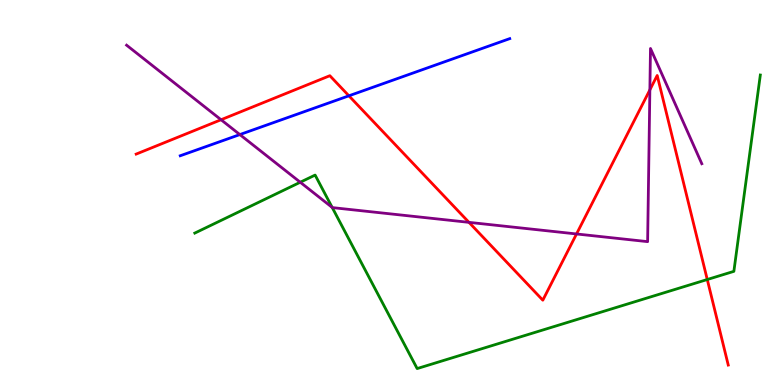[{'lines': ['blue', 'red'], 'intersections': [{'x': 4.5, 'y': 7.51}]}, {'lines': ['green', 'red'], 'intersections': [{'x': 9.13, 'y': 2.74}]}, {'lines': ['purple', 'red'], 'intersections': [{'x': 2.85, 'y': 6.89}, {'x': 6.05, 'y': 4.22}, {'x': 7.44, 'y': 3.92}, {'x': 8.39, 'y': 7.67}]}, {'lines': ['blue', 'green'], 'intersections': []}, {'lines': ['blue', 'purple'], 'intersections': [{'x': 3.09, 'y': 6.5}]}, {'lines': ['green', 'purple'], 'intersections': [{'x': 3.87, 'y': 5.27}, {'x': 4.29, 'y': 4.61}]}]